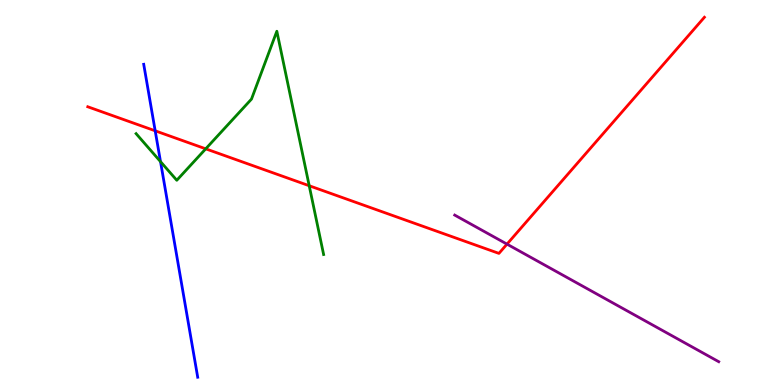[{'lines': ['blue', 'red'], 'intersections': [{'x': 2.0, 'y': 6.6}]}, {'lines': ['green', 'red'], 'intersections': [{'x': 2.65, 'y': 6.13}, {'x': 3.99, 'y': 5.18}]}, {'lines': ['purple', 'red'], 'intersections': [{'x': 6.54, 'y': 3.66}]}, {'lines': ['blue', 'green'], 'intersections': [{'x': 2.07, 'y': 5.8}]}, {'lines': ['blue', 'purple'], 'intersections': []}, {'lines': ['green', 'purple'], 'intersections': []}]